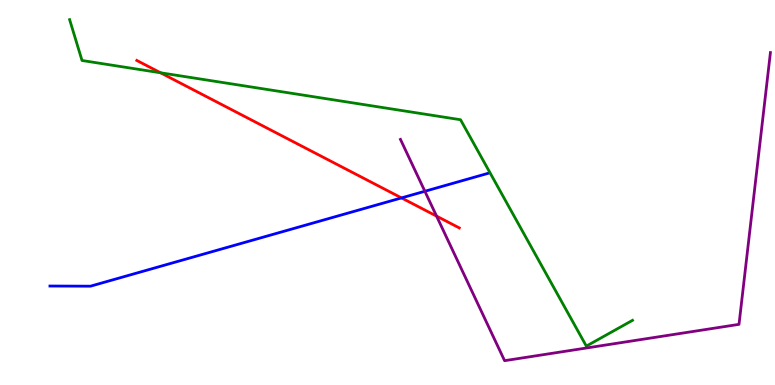[{'lines': ['blue', 'red'], 'intersections': [{'x': 5.18, 'y': 4.86}]}, {'lines': ['green', 'red'], 'intersections': [{'x': 2.07, 'y': 8.11}]}, {'lines': ['purple', 'red'], 'intersections': [{'x': 5.63, 'y': 4.39}]}, {'lines': ['blue', 'green'], 'intersections': []}, {'lines': ['blue', 'purple'], 'intersections': [{'x': 5.48, 'y': 5.03}]}, {'lines': ['green', 'purple'], 'intersections': []}]